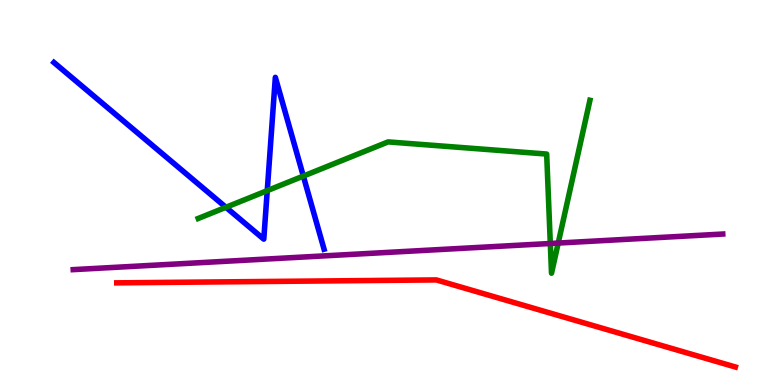[{'lines': ['blue', 'red'], 'intersections': []}, {'lines': ['green', 'red'], 'intersections': []}, {'lines': ['purple', 'red'], 'intersections': []}, {'lines': ['blue', 'green'], 'intersections': [{'x': 2.92, 'y': 4.62}, {'x': 3.45, 'y': 5.05}, {'x': 3.91, 'y': 5.43}]}, {'lines': ['blue', 'purple'], 'intersections': []}, {'lines': ['green', 'purple'], 'intersections': [{'x': 7.1, 'y': 3.68}, {'x': 7.2, 'y': 3.69}]}]